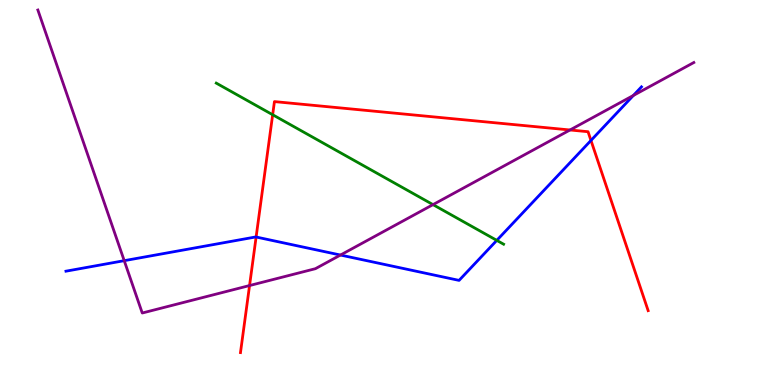[{'lines': ['blue', 'red'], 'intersections': [{'x': 3.3, 'y': 3.84}, {'x': 7.63, 'y': 6.35}]}, {'lines': ['green', 'red'], 'intersections': [{'x': 3.52, 'y': 7.02}]}, {'lines': ['purple', 'red'], 'intersections': [{'x': 3.22, 'y': 2.58}, {'x': 7.35, 'y': 6.62}]}, {'lines': ['blue', 'green'], 'intersections': [{'x': 6.41, 'y': 3.76}]}, {'lines': ['blue', 'purple'], 'intersections': [{'x': 1.6, 'y': 3.23}, {'x': 4.39, 'y': 3.38}, {'x': 8.17, 'y': 7.52}]}, {'lines': ['green', 'purple'], 'intersections': [{'x': 5.59, 'y': 4.69}]}]